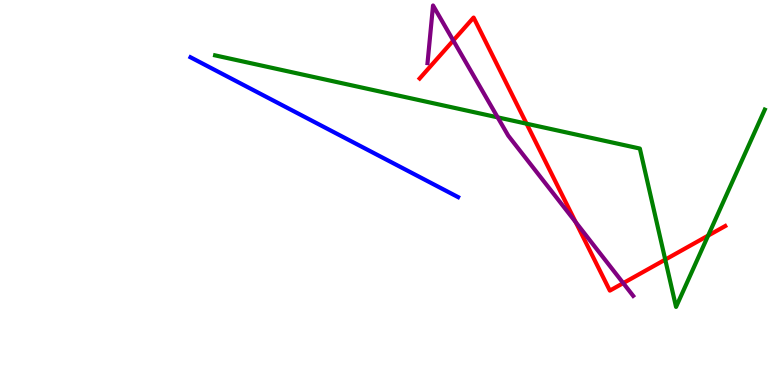[{'lines': ['blue', 'red'], 'intersections': []}, {'lines': ['green', 'red'], 'intersections': [{'x': 6.79, 'y': 6.79}, {'x': 8.58, 'y': 3.26}, {'x': 9.14, 'y': 3.88}]}, {'lines': ['purple', 'red'], 'intersections': [{'x': 5.85, 'y': 8.95}, {'x': 7.43, 'y': 4.23}, {'x': 8.04, 'y': 2.65}]}, {'lines': ['blue', 'green'], 'intersections': []}, {'lines': ['blue', 'purple'], 'intersections': []}, {'lines': ['green', 'purple'], 'intersections': [{'x': 6.42, 'y': 6.95}]}]